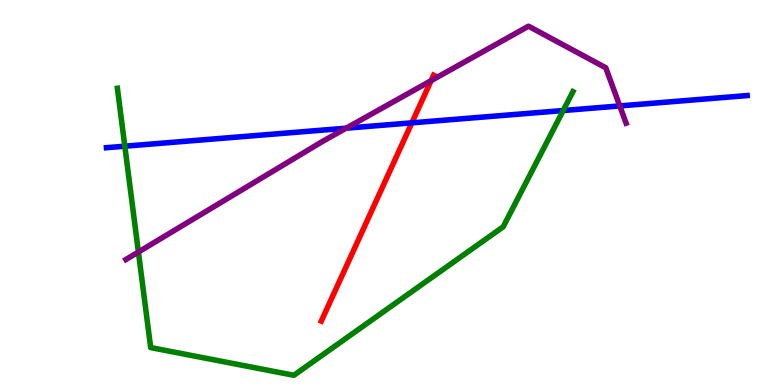[{'lines': ['blue', 'red'], 'intersections': [{'x': 5.31, 'y': 6.81}]}, {'lines': ['green', 'red'], 'intersections': []}, {'lines': ['purple', 'red'], 'intersections': [{'x': 5.56, 'y': 7.9}]}, {'lines': ['blue', 'green'], 'intersections': [{'x': 1.61, 'y': 6.2}, {'x': 7.27, 'y': 7.13}]}, {'lines': ['blue', 'purple'], 'intersections': [{'x': 4.47, 'y': 6.67}, {'x': 8.0, 'y': 7.25}]}, {'lines': ['green', 'purple'], 'intersections': [{'x': 1.79, 'y': 3.45}]}]